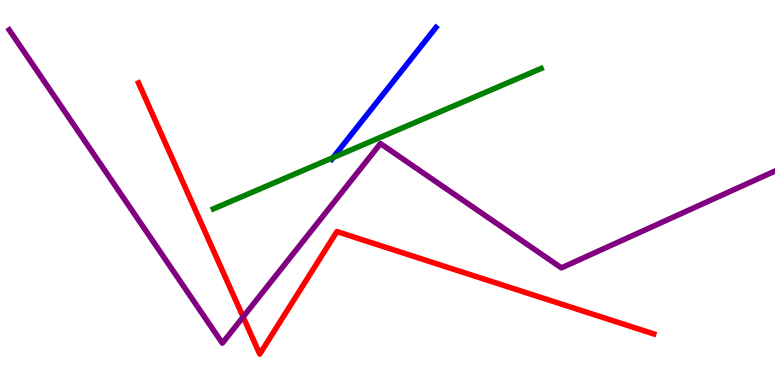[{'lines': ['blue', 'red'], 'intersections': []}, {'lines': ['green', 'red'], 'intersections': []}, {'lines': ['purple', 'red'], 'intersections': [{'x': 3.14, 'y': 1.77}]}, {'lines': ['blue', 'green'], 'intersections': [{'x': 4.3, 'y': 5.91}]}, {'lines': ['blue', 'purple'], 'intersections': []}, {'lines': ['green', 'purple'], 'intersections': []}]